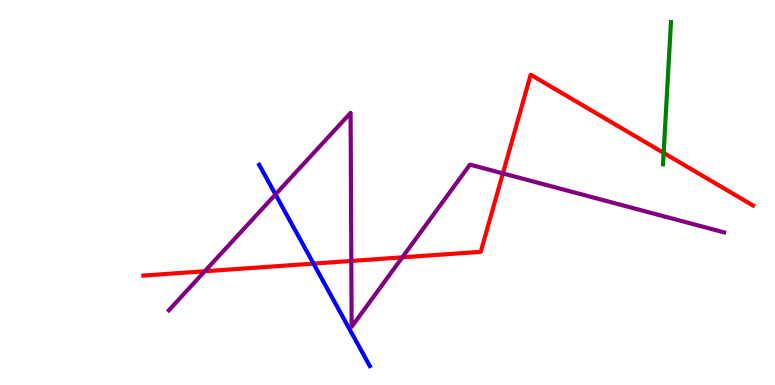[{'lines': ['blue', 'red'], 'intersections': [{'x': 4.05, 'y': 3.15}]}, {'lines': ['green', 'red'], 'intersections': [{'x': 8.56, 'y': 6.03}]}, {'lines': ['purple', 'red'], 'intersections': [{'x': 2.64, 'y': 2.95}, {'x': 4.53, 'y': 3.22}, {'x': 5.19, 'y': 3.32}, {'x': 6.49, 'y': 5.5}]}, {'lines': ['blue', 'green'], 'intersections': []}, {'lines': ['blue', 'purple'], 'intersections': [{'x': 3.55, 'y': 4.95}]}, {'lines': ['green', 'purple'], 'intersections': []}]